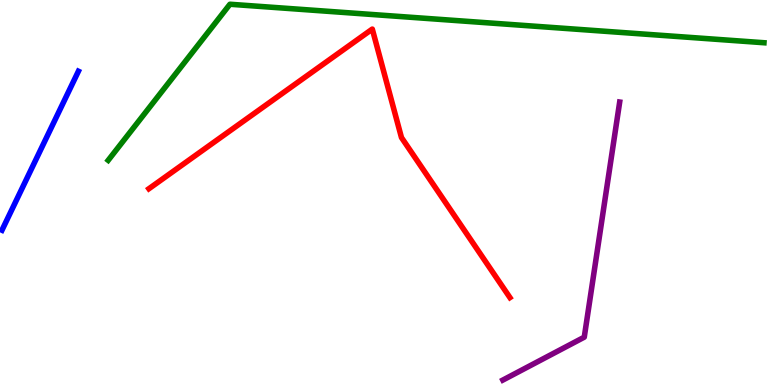[{'lines': ['blue', 'red'], 'intersections': []}, {'lines': ['green', 'red'], 'intersections': []}, {'lines': ['purple', 'red'], 'intersections': []}, {'lines': ['blue', 'green'], 'intersections': []}, {'lines': ['blue', 'purple'], 'intersections': []}, {'lines': ['green', 'purple'], 'intersections': []}]